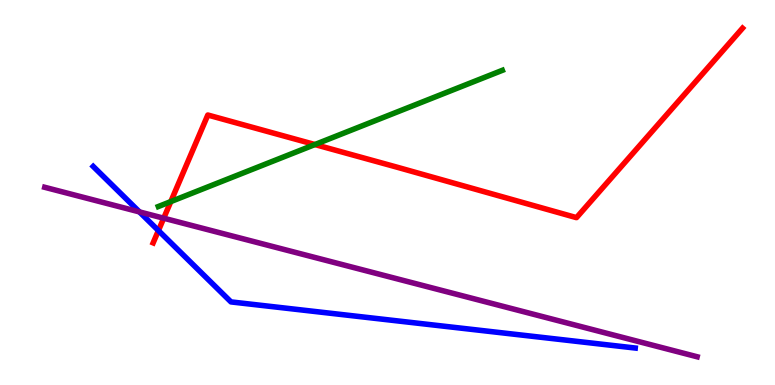[{'lines': ['blue', 'red'], 'intersections': [{'x': 2.04, 'y': 4.01}]}, {'lines': ['green', 'red'], 'intersections': [{'x': 2.2, 'y': 4.76}, {'x': 4.06, 'y': 6.25}]}, {'lines': ['purple', 'red'], 'intersections': [{'x': 2.11, 'y': 4.33}]}, {'lines': ['blue', 'green'], 'intersections': []}, {'lines': ['blue', 'purple'], 'intersections': [{'x': 1.8, 'y': 4.5}]}, {'lines': ['green', 'purple'], 'intersections': []}]